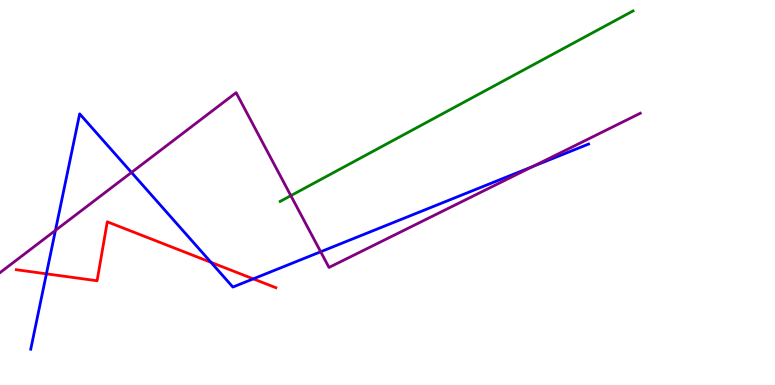[{'lines': ['blue', 'red'], 'intersections': [{'x': 0.599, 'y': 2.89}, {'x': 2.72, 'y': 3.19}, {'x': 3.27, 'y': 2.76}]}, {'lines': ['green', 'red'], 'intersections': []}, {'lines': ['purple', 'red'], 'intersections': []}, {'lines': ['blue', 'green'], 'intersections': []}, {'lines': ['blue', 'purple'], 'intersections': [{'x': 0.715, 'y': 4.02}, {'x': 1.7, 'y': 5.52}, {'x': 4.14, 'y': 3.46}, {'x': 6.88, 'y': 5.68}]}, {'lines': ['green', 'purple'], 'intersections': [{'x': 3.75, 'y': 4.92}]}]